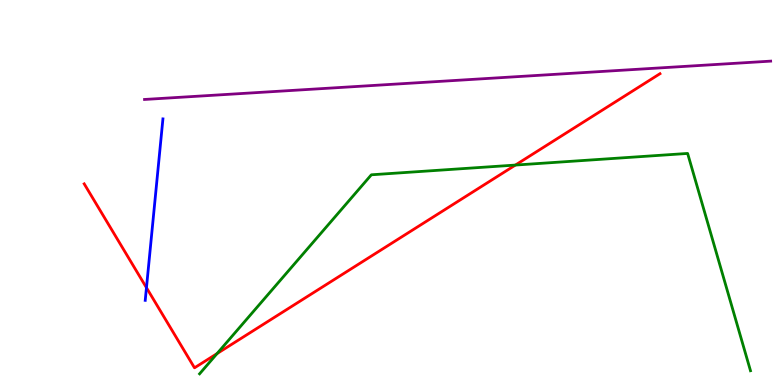[{'lines': ['blue', 'red'], 'intersections': [{'x': 1.89, 'y': 2.53}]}, {'lines': ['green', 'red'], 'intersections': [{'x': 2.8, 'y': 0.816}, {'x': 6.65, 'y': 5.71}]}, {'lines': ['purple', 'red'], 'intersections': []}, {'lines': ['blue', 'green'], 'intersections': []}, {'lines': ['blue', 'purple'], 'intersections': []}, {'lines': ['green', 'purple'], 'intersections': []}]